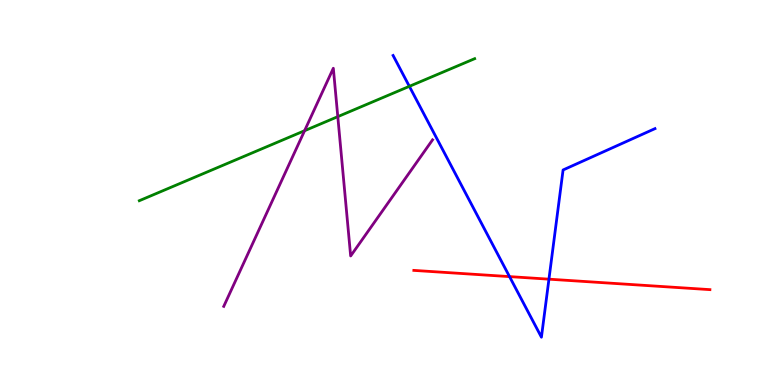[{'lines': ['blue', 'red'], 'intersections': [{'x': 6.57, 'y': 2.82}, {'x': 7.08, 'y': 2.75}]}, {'lines': ['green', 'red'], 'intersections': []}, {'lines': ['purple', 'red'], 'intersections': []}, {'lines': ['blue', 'green'], 'intersections': [{'x': 5.28, 'y': 7.76}]}, {'lines': ['blue', 'purple'], 'intersections': []}, {'lines': ['green', 'purple'], 'intersections': [{'x': 3.93, 'y': 6.6}, {'x': 4.36, 'y': 6.97}]}]